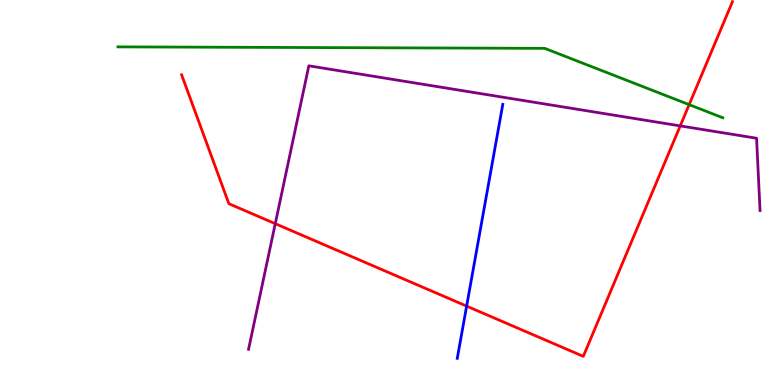[{'lines': ['blue', 'red'], 'intersections': [{'x': 6.02, 'y': 2.05}]}, {'lines': ['green', 'red'], 'intersections': [{'x': 8.89, 'y': 7.28}]}, {'lines': ['purple', 'red'], 'intersections': [{'x': 3.55, 'y': 4.19}, {'x': 8.78, 'y': 6.73}]}, {'lines': ['blue', 'green'], 'intersections': []}, {'lines': ['blue', 'purple'], 'intersections': []}, {'lines': ['green', 'purple'], 'intersections': []}]